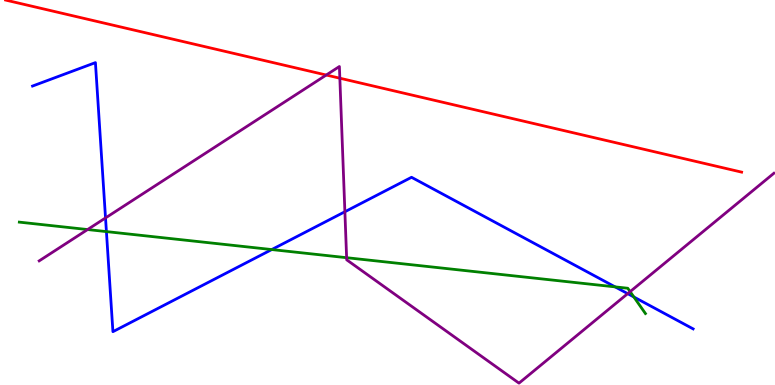[{'lines': ['blue', 'red'], 'intersections': []}, {'lines': ['green', 'red'], 'intersections': []}, {'lines': ['purple', 'red'], 'intersections': [{'x': 4.21, 'y': 8.05}, {'x': 4.39, 'y': 7.97}]}, {'lines': ['blue', 'green'], 'intersections': [{'x': 1.37, 'y': 3.98}, {'x': 3.51, 'y': 3.52}, {'x': 7.94, 'y': 2.55}, {'x': 8.18, 'y': 2.29}]}, {'lines': ['blue', 'purple'], 'intersections': [{'x': 1.36, 'y': 4.34}, {'x': 4.45, 'y': 4.5}, {'x': 8.1, 'y': 2.37}]}, {'lines': ['green', 'purple'], 'intersections': [{'x': 1.13, 'y': 4.04}, {'x': 4.47, 'y': 3.31}, {'x': 8.13, 'y': 2.42}]}]